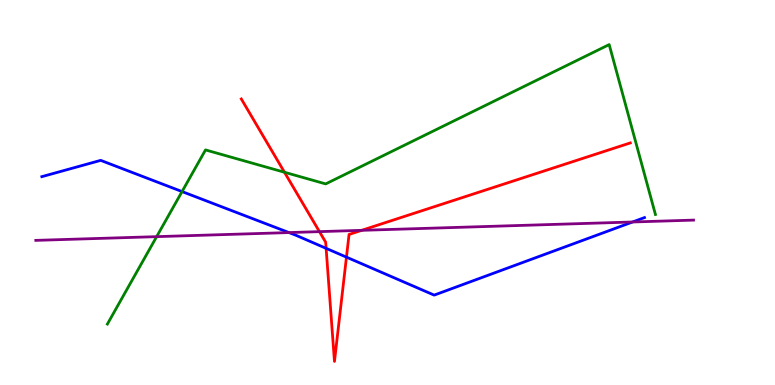[{'lines': ['blue', 'red'], 'intersections': [{'x': 4.21, 'y': 3.55}, {'x': 4.47, 'y': 3.32}]}, {'lines': ['green', 'red'], 'intersections': [{'x': 3.67, 'y': 5.53}]}, {'lines': ['purple', 'red'], 'intersections': [{'x': 4.12, 'y': 3.98}, {'x': 4.67, 'y': 4.02}]}, {'lines': ['blue', 'green'], 'intersections': [{'x': 2.35, 'y': 5.02}]}, {'lines': ['blue', 'purple'], 'intersections': [{'x': 3.73, 'y': 3.96}, {'x': 8.16, 'y': 4.23}]}, {'lines': ['green', 'purple'], 'intersections': [{'x': 2.02, 'y': 3.85}]}]